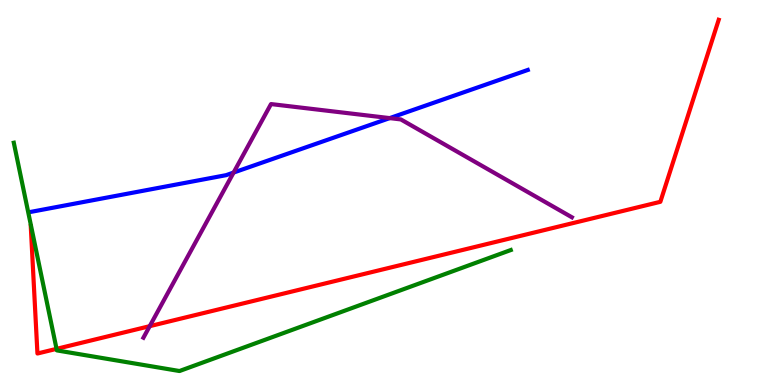[{'lines': ['blue', 'red'], 'intersections': []}, {'lines': ['green', 'red'], 'intersections': [{'x': 0.73, 'y': 0.939}]}, {'lines': ['purple', 'red'], 'intersections': [{'x': 1.93, 'y': 1.53}]}, {'lines': ['blue', 'green'], 'intersections': []}, {'lines': ['blue', 'purple'], 'intersections': [{'x': 3.01, 'y': 5.52}, {'x': 5.03, 'y': 6.93}]}, {'lines': ['green', 'purple'], 'intersections': []}]